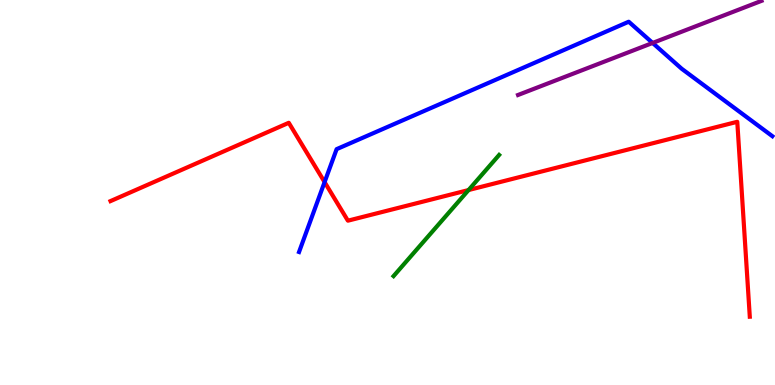[{'lines': ['blue', 'red'], 'intersections': [{'x': 4.19, 'y': 5.27}]}, {'lines': ['green', 'red'], 'intersections': [{'x': 6.05, 'y': 5.06}]}, {'lines': ['purple', 'red'], 'intersections': []}, {'lines': ['blue', 'green'], 'intersections': []}, {'lines': ['blue', 'purple'], 'intersections': [{'x': 8.42, 'y': 8.88}]}, {'lines': ['green', 'purple'], 'intersections': []}]